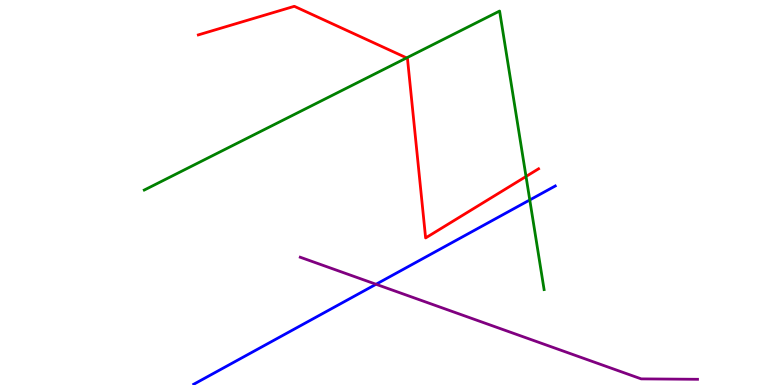[{'lines': ['blue', 'red'], 'intersections': []}, {'lines': ['green', 'red'], 'intersections': [{'x': 5.25, 'y': 8.5}, {'x': 6.79, 'y': 5.42}]}, {'lines': ['purple', 'red'], 'intersections': []}, {'lines': ['blue', 'green'], 'intersections': [{'x': 6.84, 'y': 4.81}]}, {'lines': ['blue', 'purple'], 'intersections': [{'x': 4.85, 'y': 2.62}]}, {'lines': ['green', 'purple'], 'intersections': []}]